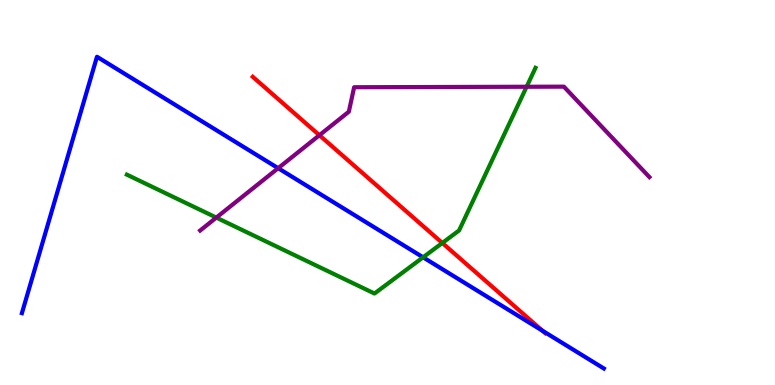[{'lines': ['blue', 'red'], 'intersections': [{'x': 7.0, 'y': 1.41}]}, {'lines': ['green', 'red'], 'intersections': [{'x': 5.71, 'y': 3.69}]}, {'lines': ['purple', 'red'], 'intersections': [{'x': 4.12, 'y': 6.49}]}, {'lines': ['blue', 'green'], 'intersections': [{'x': 5.46, 'y': 3.32}]}, {'lines': ['blue', 'purple'], 'intersections': [{'x': 3.59, 'y': 5.63}]}, {'lines': ['green', 'purple'], 'intersections': [{'x': 2.79, 'y': 4.35}, {'x': 6.8, 'y': 7.75}]}]